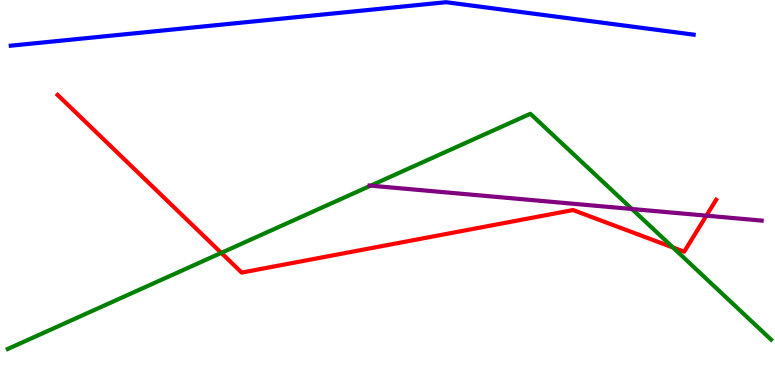[{'lines': ['blue', 'red'], 'intersections': []}, {'lines': ['green', 'red'], 'intersections': [{'x': 2.86, 'y': 3.43}, {'x': 8.68, 'y': 3.57}]}, {'lines': ['purple', 'red'], 'intersections': [{'x': 9.11, 'y': 4.4}]}, {'lines': ['blue', 'green'], 'intersections': []}, {'lines': ['blue', 'purple'], 'intersections': []}, {'lines': ['green', 'purple'], 'intersections': [{'x': 4.78, 'y': 5.18}, {'x': 8.15, 'y': 4.57}]}]